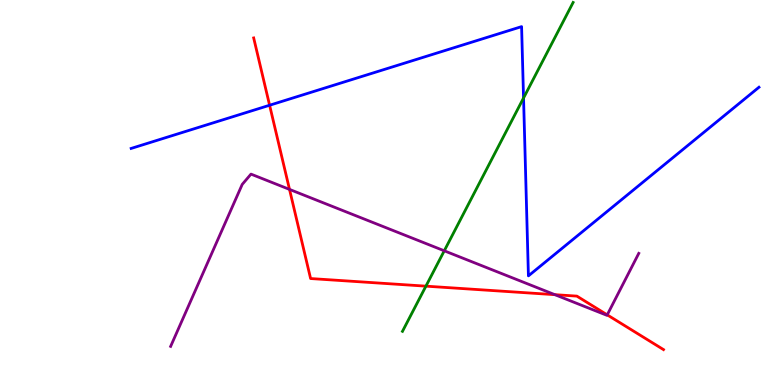[{'lines': ['blue', 'red'], 'intersections': [{'x': 3.48, 'y': 7.27}]}, {'lines': ['green', 'red'], 'intersections': [{'x': 5.5, 'y': 2.57}]}, {'lines': ['purple', 'red'], 'intersections': [{'x': 3.74, 'y': 5.08}, {'x': 7.16, 'y': 2.35}, {'x': 7.84, 'y': 1.82}]}, {'lines': ['blue', 'green'], 'intersections': [{'x': 6.76, 'y': 7.45}]}, {'lines': ['blue', 'purple'], 'intersections': []}, {'lines': ['green', 'purple'], 'intersections': [{'x': 5.73, 'y': 3.49}]}]